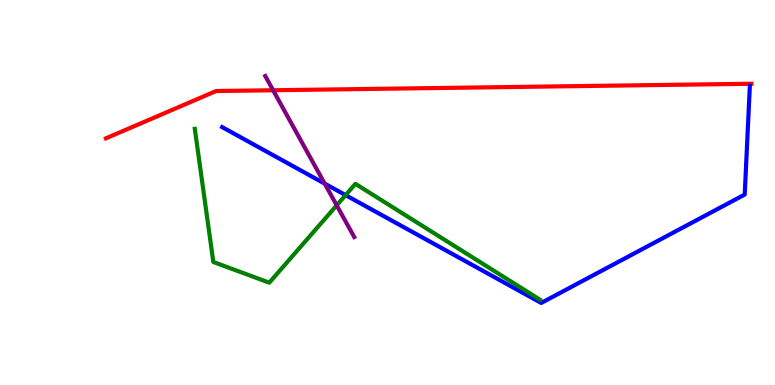[{'lines': ['blue', 'red'], 'intersections': []}, {'lines': ['green', 'red'], 'intersections': []}, {'lines': ['purple', 'red'], 'intersections': [{'x': 3.52, 'y': 7.66}]}, {'lines': ['blue', 'green'], 'intersections': [{'x': 4.46, 'y': 4.93}]}, {'lines': ['blue', 'purple'], 'intersections': [{'x': 4.19, 'y': 5.23}]}, {'lines': ['green', 'purple'], 'intersections': [{'x': 4.34, 'y': 4.67}]}]